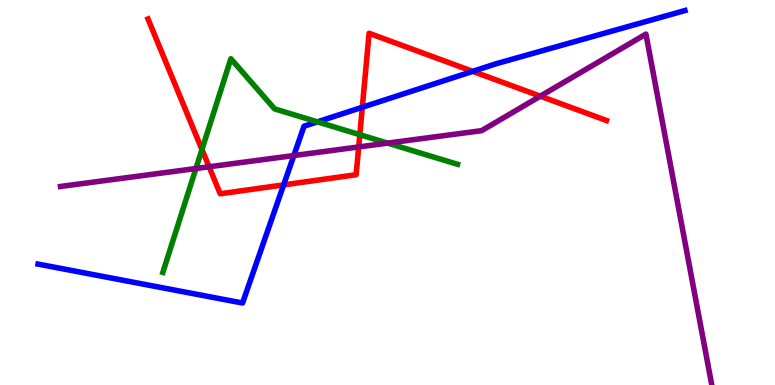[{'lines': ['blue', 'red'], 'intersections': [{'x': 3.66, 'y': 5.2}, {'x': 4.68, 'y': 7.21}, {'x': 6.1, 'y': 8.15}]}, {'lines': ['green', 'red'], 'intersections': [{'x': 2.61, 'y': 6.12}, {'x': 4.64, 'y': 6.5}]}, {'lines': ['purple', 'red'], 'intersections': [{'x': 2.7, 'y': 5.67}, {'x': 4.63, 'y': 6.18}, {'x': 6.97, 'y': 7.5}]}, {'lines': ['blue', 'green'], 'intersections': [{'x': 4.1, 'y': 6.83}]}, {'lines': ['blue', 'purple'], 'intersections': [{'x': 3.79, 'y': 5.96}]}, {'lines': ['green', 'purple'], 'intersections': [{'x': 2.53, 'y': 5.62}, {'x': 5.0, 'y': 6.28}]}]